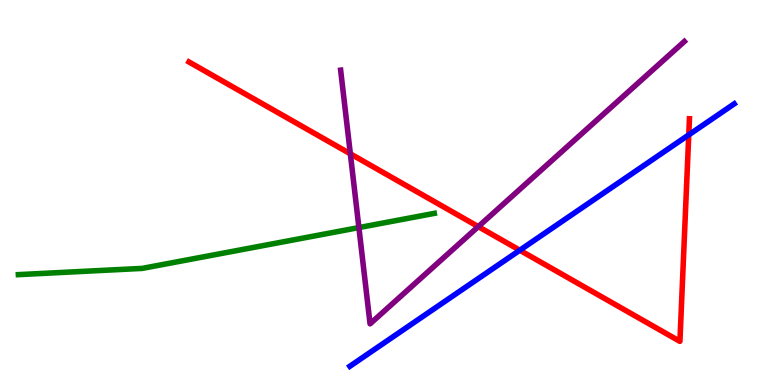[{'lines': ['blue', 'red'], 'intersections': [{'x': 6.71, 'y': 3.5}, {'x': 8.89, 'y': 6.5}]}, {'lines': ['green', 'red'], 'intersections': []}, {'lines': ['purple', 'red'], 'intersections': [{'x': 4.52, 'y': 6.01}, {'x': 6.17, 'y': 4.11}]}, {'lines': ['blue', 'green'], 'intersections': []}, {'lines': ['blue', 'purple'], 'intersections': []}, {'lines': ['green', 'purple'], 'intersections': [{'x': 4.63, 'y': 4.09}]}]